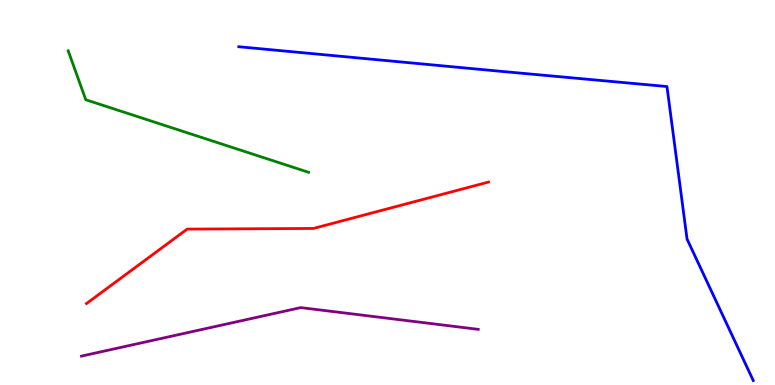[{'lines': ['blue', 'red'], 'intersections': []}, {'lines': ['green', 'red'], 'intersections': []}, {'lines': ['purple', 'red'], 'intersections': []}, {'lines': ['blue', 'green'], 'intersections': []}, {'lines': ['blue', 'purple'], 'intersections': []}, {'lines': ['green', 'purple'], 'intersections': []}]